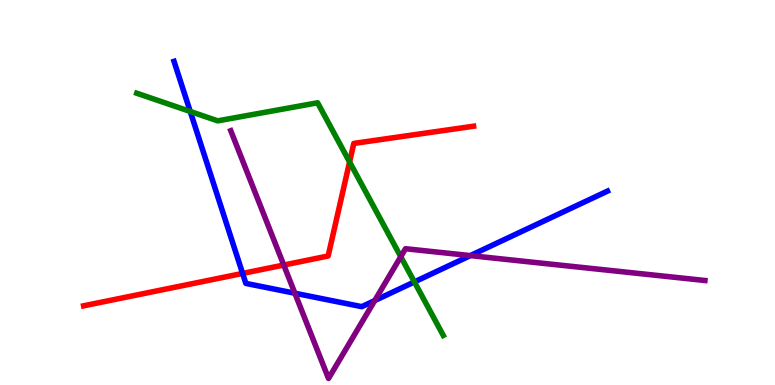[{'lines': ['blue', 'red'], 'intersections': [{'x': 3.13, 'y': 2.9}]}, {'lines': ['green', 'red'], 'intersections': [{'x': 4.51, 'y': 5.79}]}, {'lines': ['purple', 'red'], 'intersections': [{'x': 3.66, 'y': 3.12}]}, {'lines': ['blue', 'green'], 'intersections': [{'x': 2.45, 'y': 7.1}, {'x': 5.35, 'y': 2.68}]}, {'lines': ['blue', 'purple'], 'intersections': [{'x': 3.81, 'y': 2.38}, {'x': 4.84, 'y': 2.19}, {'x': 6.07, 'y': 3.36}]}, {'lines': ['green', 'purple'], 'intersections': [{'x': 5.17, 'y': 3.33}]}]